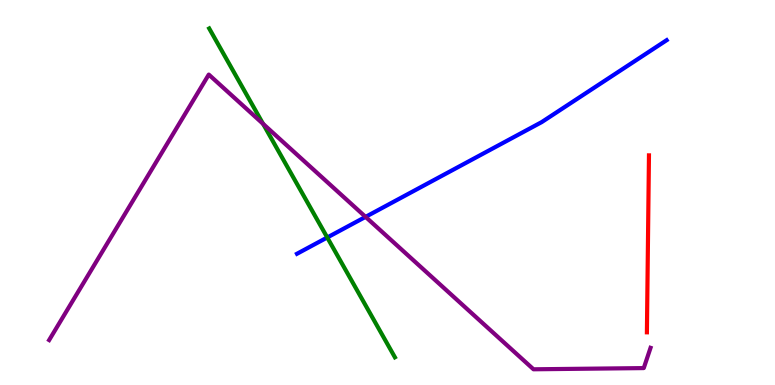[{'lines': ['blue', 'red'], 'intersections': []}, {'lines': ['green', 'red'], 'intersections': []}, {'lines': ['purple', 'red'], 'intersections': []}, {'lines': ['blue', 'green'], 'intersections': [{'x': 4.22, 'y': 3.83}]}, {'lines': ['blue', 'purple'], 'intersections': [{'x': 4.72, 'y': 4.37}]}, {'lines': ['green', 'purple'], 'intersections': [{'x': 3.39, 'y': 6.78}]}]